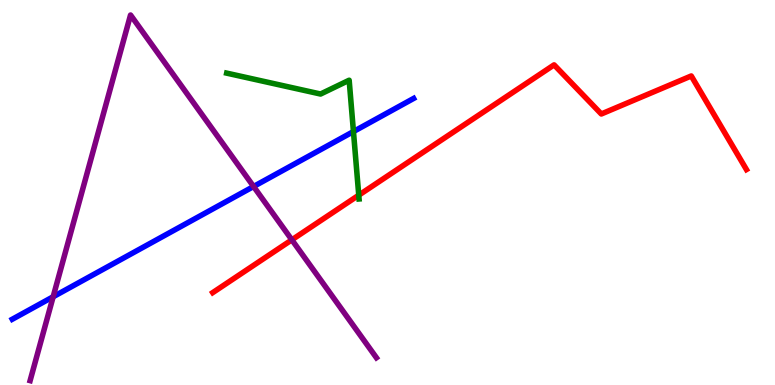[{'lines': ['blue', 'red'], 'intersections': []}, {'lines': ['green', 'red'], 'intersections': [{'x': 4.63, 'y': 4.93}]}, {'lines': ['purple', 'red'], 'intersections': [{'x': 3.77, 'y': 3.77}]}, {'lines': ['blue', 'green'], 'intersections': [{'x': 4.56, 'y': 6.58}]}, {'lines': ['blue', 'purple'], 'intersections': [{'x': 0.686, 'y': 2.29}, {'x': 3.27, 'y': 5.16}]}, {'lines': ['green', 'purple'], 'intersections': []}]